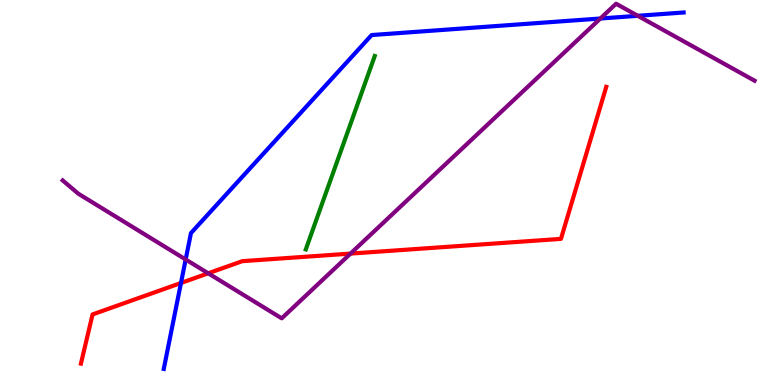[{'lines': ['blue', 'red'], 'intersections': [{'x': 2.34, 'y': 2.65}]}, {'lines': ['green', 'red'], 'intersections': []}, {'lines': ['purple', 'red'], 'intersections': [{'x': 2.69, 'y': 2.9}, {'x': 4.52, 'y': 3.41}]}, {'lines': ['blue', 'green'], 'intersections': []}, {'lines': ['blue', 'purple'], 'intersections': [{'x': 2.4, 'y': 3.26}, {'x': 7.75, 'y': 9.52}, {'x': 8.23, 'y': 9.59}]}, {'lines': ['green', 'purple'], 'intersections': []}]